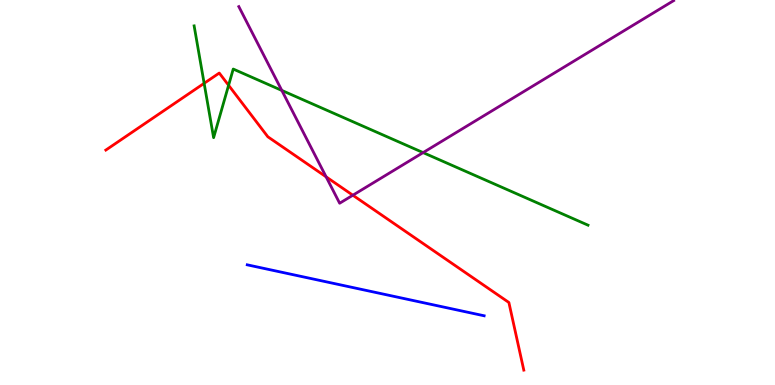[{'lines': ['blue', 'red'], 'intersections': []}, {'lines': ['green', 'red'], 'intersections': [{'x': 2.63, 'y': 7.84}, {'x': 2.95, 'y': 7.78}]}, {'lines': ['purple', 'red'], 'intersections': [{'x': 4.21, 'y': 5.41}, {'x': 4.55, 'y': 4.93}]}, {'lines': ['blue', 'green'], 'intersections': []}, {'lines': ['blue', 'purple'], 'intersections': []}, {'lines': ['green', 'purple'], 'intersections': [{'x': 3.64, 'y': 7.65}, {'x': 5.46, 'y': 6.04}]}]